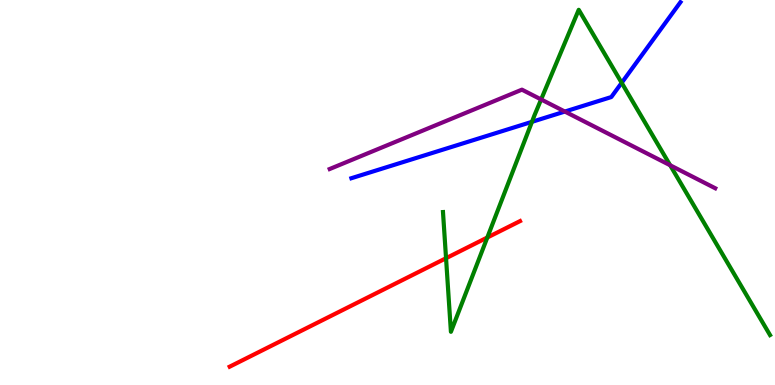[{'lines': ['blue', 'red'], 'intersections': []}, {'lines': ['green', 'red'], 'intersections': [{'x': 5.76, 'y': 3.29}, {'x': 6.29, 'y': 3.83}]}, {'lines': ['purple', 'red'], 'intersections': []}, {'lines': ['blue', 'green'], 'intersections': [{'x': 6.86, 'y': 6.84}, {'x': 8.02, 'y': 7.85}]}, {'lines': ['blue', 'purple'], 'intersections': [{'x': 7.29, 'y': 7.1}]}, {'lines': ['green', 'purple'], 'intersections': [{'x': 6.98, 'y': 7.42}, {'x': 8.65, 'y': 5.71}]}]